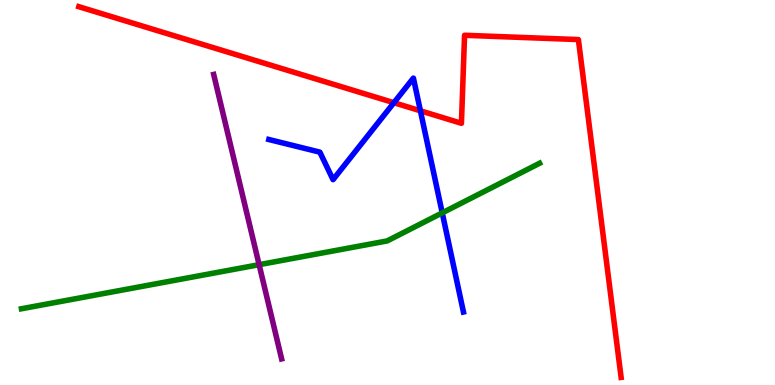[{'lines': ['blue', 'red'], 'intersections': [{'x': 5.08, 'y': 7.33}, {'x': 5.42, 'y': 7.12}]}, {'lines': ['green', 'red'], 'intersections': []}, {'lines': ['purple', 'red'], 'intersections': []}, {'lines': ['blue', 'green'], 'intersections': [{'x': 5.71, 'y': 4.47}]}, {'lines': ['blue', 'purple'], 'intersections': []}, {'lines': ['green', 'purple'], 'intersections': [{'x': 3.34, 'y': 3.13}]}]